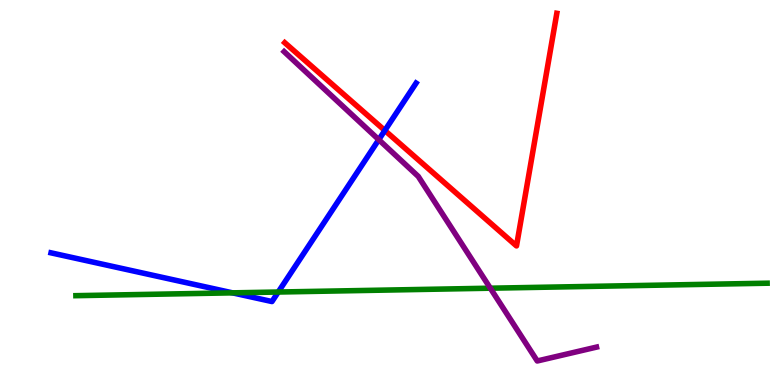[{'lines': ['blue', 'red'], 'intersections': [{'x': 4.97, 'y': 6.61}]}, {'lines': ['green', 'red'], 'intersections': []}, {'lines': ['purple', 'red'], 'intersections': []}, {'lines': ['blue', 'green'], 'intersections': [{'x': 3.0, 'y': 2.39}, {'x': 3.59, 'y': 2.41}]}, {'lines': ['blue', 'purple'], 'intersections': [{'x': 4.89, 'y': 6.37}]}, {'lines': ['green', 'purple'], 'intersections': [{'x': 6.33, 'y': 2.51}]}]